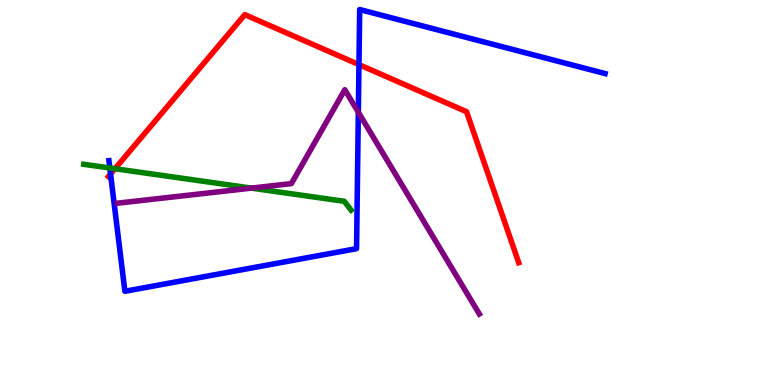[{'lines': ['blue', 'red'], 'intersections': [{'x': 1.43, 'y': 5.48}, {'x': 4.63, 'y': 8.32}]}, {'lines': ['green', 'red'], 'intersections': [{'x': 1.48, 'y': 5.62}]}, {'lines': ['purple', 'red'], 'intersections': []}, {'lines': ['blue', 'green'], 'intersections': [{'x': 1.42, 'y': 5.64}]}, {'lines': ['blue', 'purple'], 'intersections': [{'x': 4.62, 'y': 7.08}]}, {'lines': ['green', 'purple'], 'intersections': [{'x': 3.24, 'y': 5.11}]}]